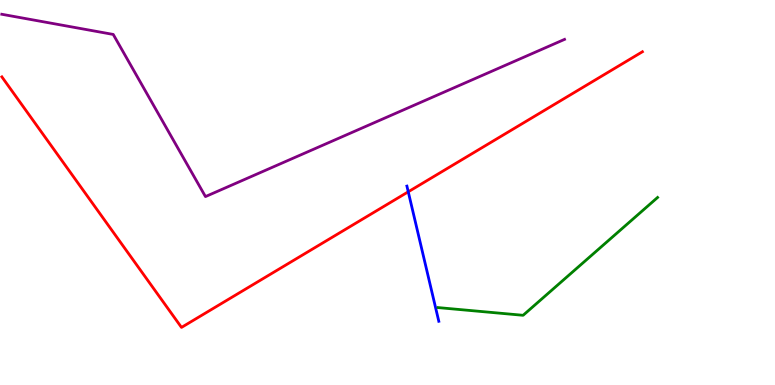[{'lines': ['blue', 'red'], 'intersections': [{'x': 5.27, 'y': 5.02}]}, {'lines': ['green', 'red'], 'intersections': []}, {'lines': ['purple', 'red'], 'intersections': []}, {'lines': ['blue', 'green'], 'intersections': []}, {'lines': ['blue', 'purple'], 'intersections': []}, {'lines': ['green', 'purple'], 'intersections': []}]